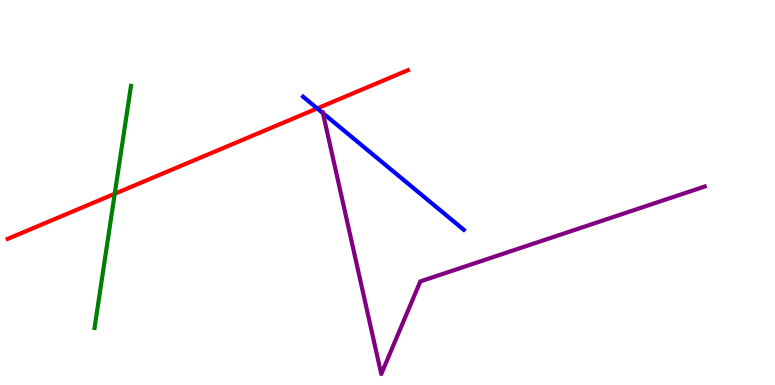[{'lines': ['blue', 'red'], 'intersections': [{'x': 4.09, 'y': 7.18}]}, {'lines': ['green', 'red'], 'intersections': [{'x': 1.48, 'y': 4.97}]}, {'lines': ['purple', 'red'], 'intersections': []}, {'lines': ['blue', 'green'], 'intersections': []}, {'lines': ['blue', 'purple'], 'intersections': [{'x': 4.17, 'y': 7.06}]}, {'lines': ['green', 'purple'], 'intersections': []}]